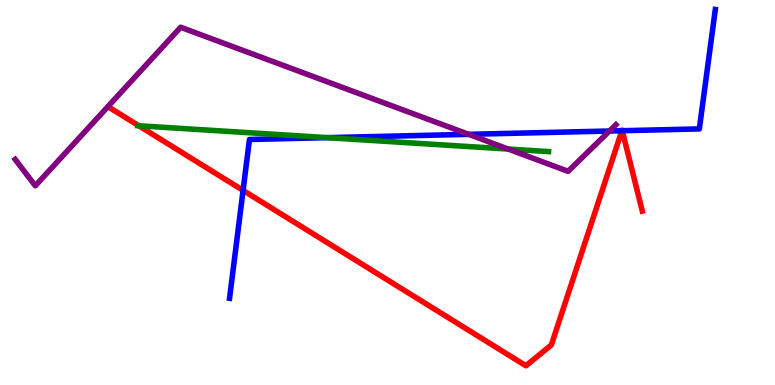[{'lines': ['blue', 'red'], 'intersections': [{'x': 3.14, 'y': 5.05}, {'x': 8.02, 'y': 6.6}, {'x': 8.03, 'y': 6.6}]}, {'lines': ['green', 'red'], 'intersections': [{'x': 1.79, 'y': 6.73}]}, {'lines': ['purple', 'red'], 'intersections': []}, {'lines': ['blue', 'green'], 'intersections': [{'x': 4.22, 'y': 6.42}]}, {'lines': ['blue', 'purple'], 'intersections': [{'x': 6.05, 'y': 6.51}, {'x': 7.86, 'y': 6.6}]}, {'lines': ['green', 'purple'], 'intersections': [{'x': 6.56, 'y': 6.13}]}]